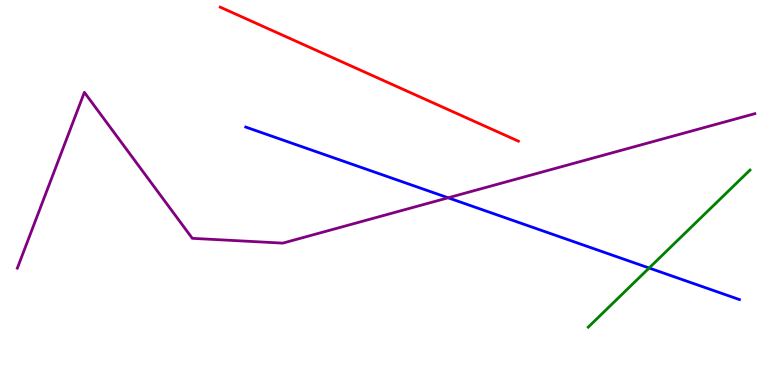[{'lines': ['blue', 'red'], 'intersections': []}, {'lines': ['green', 'red'], 'intersections': []}, {'lines': ['purple', 'red'], 'intersections': []}, {'lines': ['blue', 'green'], 'intersections': [{'x': 8.38, 'y': 3.04}]}, {'lines': ['blue', 'purple'], 'intersections': [{'x': 5.78, 'y': 4.86}]}, {'lines': ['green', 'purple'], 'intersections': []}]